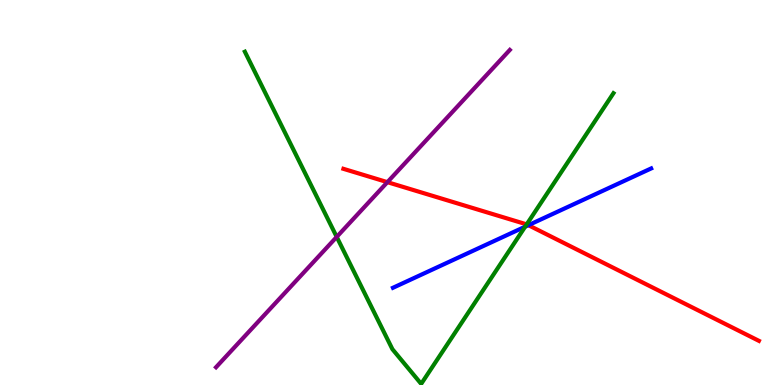[{'lines': ['blue', 'red'], 'intersections': [{'x': 6.82, 'y': 4.15}]}, {'lines': ['green', 'red'], 'intersections': [{'x': 6.8, 'y': 4.17}]}, {'lines': ['purple', 'red'], 'intersections': [{'x': 5.0, 'y': 5.27}]}, {'lines': ['blue', 'green'], 'intersections': [{'x': 6.78, 'y': 4.11}]}, {'lines': ['blue', 'purple'], 'intersections': []}, {'lines': ['green', 'purple'], 'intersections': [{'x': 4.34, 'y': 3.85}]}]